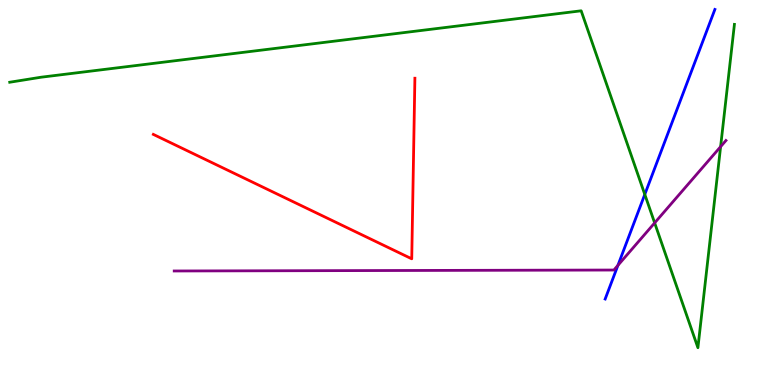[{'lines': ['blue', 'red'], 'intersections': []}, {'lines': ['green', 'red'], 'intersections': []}, {'lines': ['purple', 'red'], 'intersections': []}, {'lines': ['blue', 'green'], 'intersections': [{'x': 8.32, 'y': 4.95}]}, {'lines': ['blue', 'purple'], 'intersections': [{'x': 7.97, 'y': 3.11}]}, {'lines': ['green', 'purple'], 'intersections': [{'x': 8.45, 'y': 4.21}, {'x': 9.3, 'y': 6.19}]}]